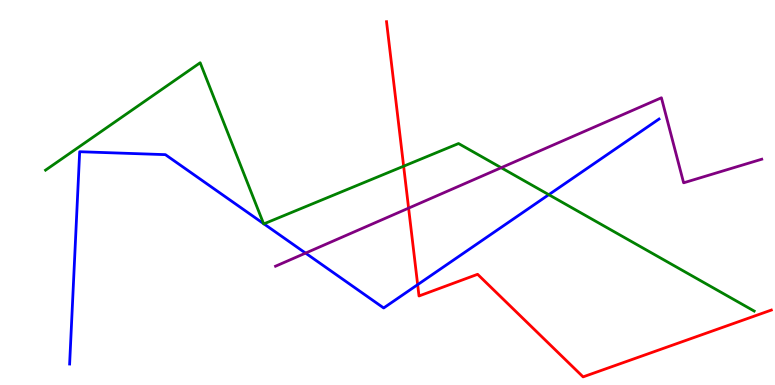[{'lines': ['blue', 'red'], 'intersections': [{'x': 5.39, 'y': 2.61}]}, {'lines': ['green', 'red'], 'intersections': [{'x': 5.21, 'y': 5.68}]}, {'lines': ['purple', 'red'], 'intersections': [{'x': 5.27, 'y': 4.59}]}, {'lines': ['blue', 'green'], 'intersections': [{'x': 3.4, 'y': 4.19}, {'x': 3.41, 'y': 4.19}, {'x': 7.08, 'y': 4.94}]}, {'lines': ['blue', 'purple'], 'intersections': [{'x': 3.94, 'y': 3.43}]}, {'lines': ['green', 'purple'], 'intersections': [{'x': 6.47, 'y': 5.64}]}]